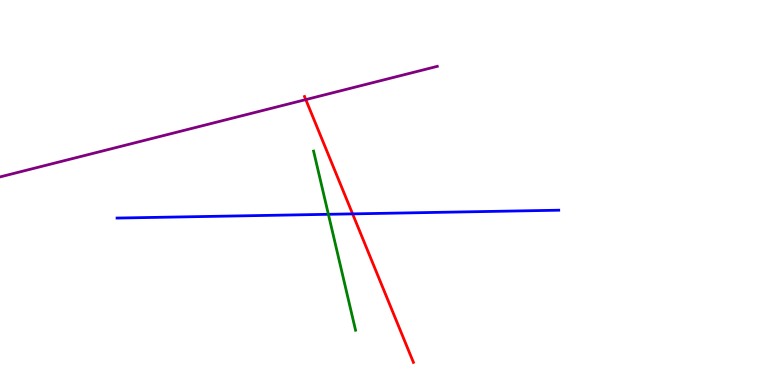[{'lines': ['blue', 'red'], 'intersections': [{'x': 4.55, 'y': 4.44}]}, {'lines': ['green', 'red'], 'intersections': []}, {'lines': ['purple', 'red'], 'intersections': [{'x': 3.95, 'y': 7.41}]}, {'lines': ['blue', 'green'], 'intersections': [{'x': 4.24, 'y': 4.43}]}, {'lines': ['blue', 'purple'], 'intersections': []}, {'lines': ['green', 'purple'], 'intersections': []}]